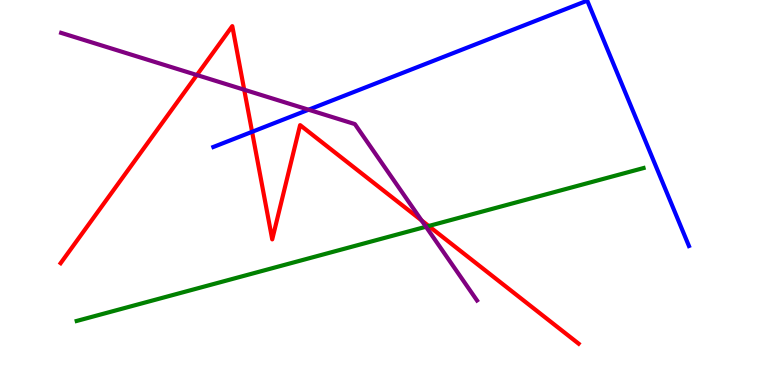[{'lines': ['blue', 'red'], 'intersections': [{'x': 3.25, 'y': 6.58}]}, {'lines': ['green', 'red'], 'intersections': [{'x': 5.53, 'y': 4.13}]}, {'lines': ['purple', 'red'], 'intersections': [{'x': 2.54, 'y': 8.05}, {'x': 3.15, 'y': 7.67}, {'x': 5.44, 'y': 4.27}]}, {'lines': ['blue', 'green'], 'intersections': []}, {'lines': ['blue', 'purple'], 'intersections': [{'x': 3.98, 'y': 7.15}]}, {'lines': ['green', 'purple'], 'intersections': [{'x': 5.5, 'y': 4.11}]}]